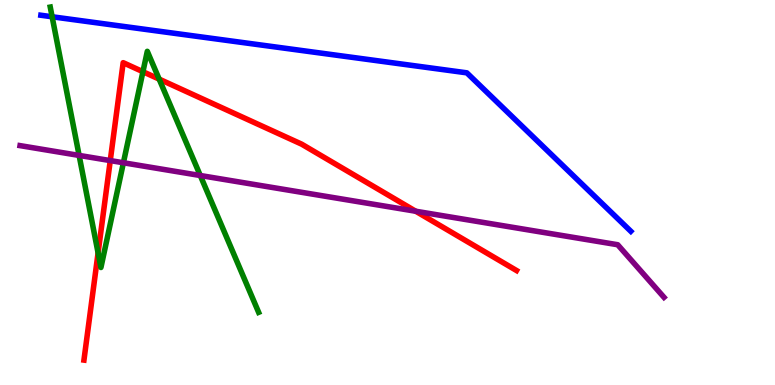[{'lines': ['blue', 'red'], 'intersections': []}, {'lines': ['green', 'red'], 'intersections': [{'x': 1.27, 'y': 3.43}, {'x': 1.84, 'y': 8.14}, {'x': 2.05, 'y': 7.95}]}, {'lines': ['purple', 'red'], 'intersections': [{'x': 1.42, 'y': 5.83}, {'x': 5.36, 'y': 4.51}]}, {'lines': ['blue', 'green'], 'intersections': [{'x': 0.673, 'y': 9.56}]}, {'lines': ['blue', 'purple'], 'intersections': []}, {'lines': ['green', 'purple'], 'intersections': [{'x': 1.02, 'y': 5.96}, {'x': 1.59, 'y': 5.77}, {'x': 2.58, 'y': 5.44}]}]